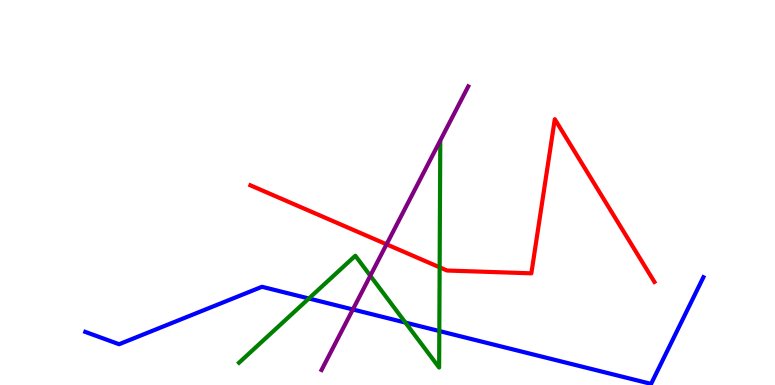[{'lines': ['blue', 'red'], 'intersections': []}, {'lines': ['green', 'red'], 'intersections': [{'x': 5.67, 'y': 3.06}]}, {'lines': ['purple', 'red'], 'intersections': [{'x': 4.99, 'y': 3.65}]}, {'lines': ['blue', 'green'], 'intersections': [{'x': 3.99, 'y': 2.25}, {'x': 5.23, 'y': 1.62}, {'x': 5.67, 'y': 1.4}]}, {'lines': ['blue', 'purple'], 'intersections': [{'x': 4.55, 'y': 1.96}]}, {'lines': ['green', 'purple'], 'intersections': [{'x': 4.78, 'y': 2.84}]}]